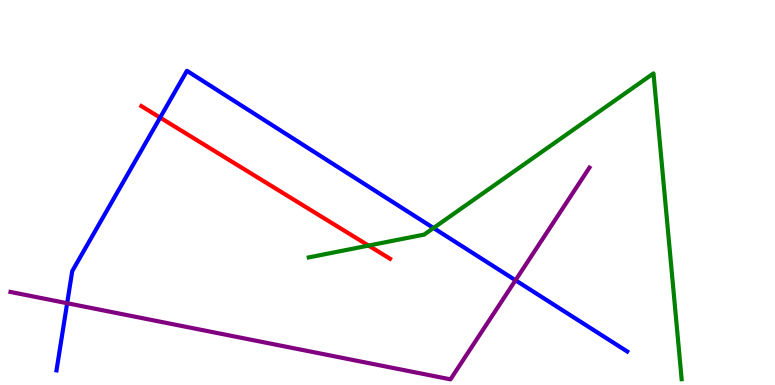[{'lines': ['blue', 'red'], 'intersections': [{'x': 2.07, 'y': 6.95}]}, {'lines': ['green', 'red'], 'intersections': [{'x': 4.76, 'y': 3.62}]}, {'lines': ['purple', 'red'], 'intersections': []}, {'lines': ['blue', 'green'], 'intersections': [{'x': 5.59, 'y': 4.08}]}, {'lines': ['blue', 'purple'], 'intersections': [{'x': 0.866, 'y': 2.12}, {'x': 6.65, 'y': 2.72}]}, {'lines': ['green', 'purple'], 'intersections': []}]